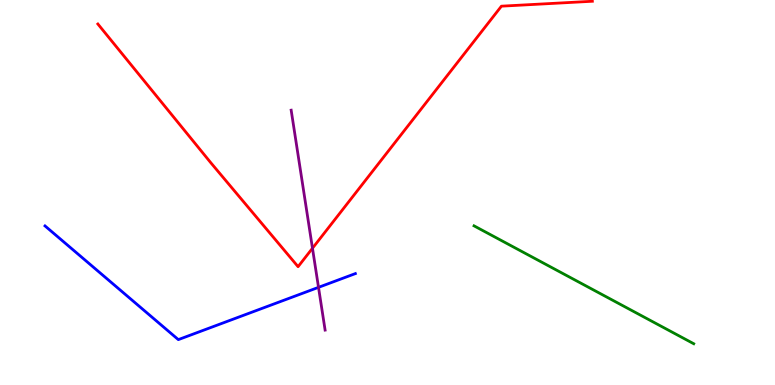[{'lines': ['blue', 'red'], 'intersections': []}, {'lines': ['green', 'red'], 'intersections': []}, {'lines': ['purple', 'red'], 'intersections': [{'x': 4.03, 'y': 3.55}]}, {'lines': ['blue', 'green'], 'intersections': []}, {'lines': ['blue', 'purple'], 'intersections': [{'x': 4.11, 'y': 2.54}]}, {'lines': ['green', 'purple'], 'intersections': []}]